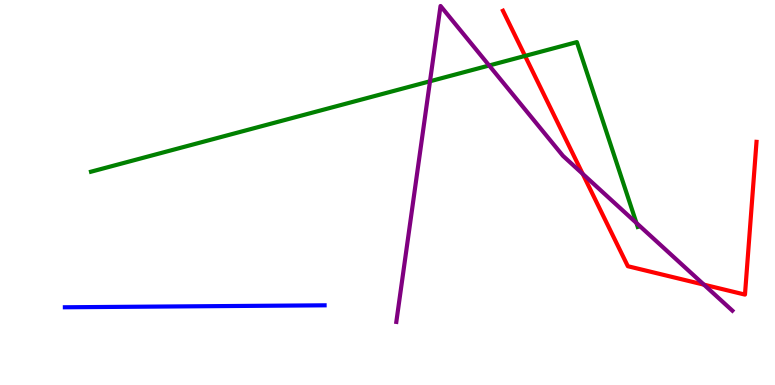[{'lines': ['blue', 'red'], 'intersections': []}, {'lines': ['green', 'red'], 'intersections': [{'x': 6.77, 'y': 8.55}]}, {'lines': ['purple', 'red'], 'intersections': [{'x': 7.52, 'y': 5.48}, {'x': 9.08, 'y': 2.61}]}, {'lines': ['blue', 'green'], 'intersections': []}, {'lines': ['blue', 'purple'], 'intersections': []}, {'lines': ['green', 'purple'], 'intersections': [{'x': 5.55, 'y': 7.89}, {'x': 6.31, 'y': 8.3}, {'x': 8.21, 'y': 4.21}]}]